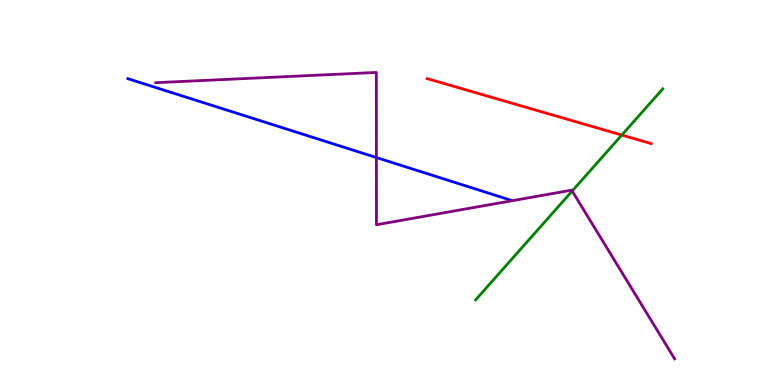[{'lines': ['blue', 'red'], 'intersections': []}, {'lines': ['green', 'red'], 'intersections': [{'x': 8.02, 'y': 6.49}]}, {'lines': ['purple', 'red'], 'intersections': []}, {'lines': ['blue', 'green'], 'intersections': []}, {'lines': ['blue', 'purple'], 'intersections': [{'x': 4.86, 'y': 5.91}]}, {'lines': ['green', 'purple'], 'intersections': [{'x': 7.38, 'y': 5.04}]}]